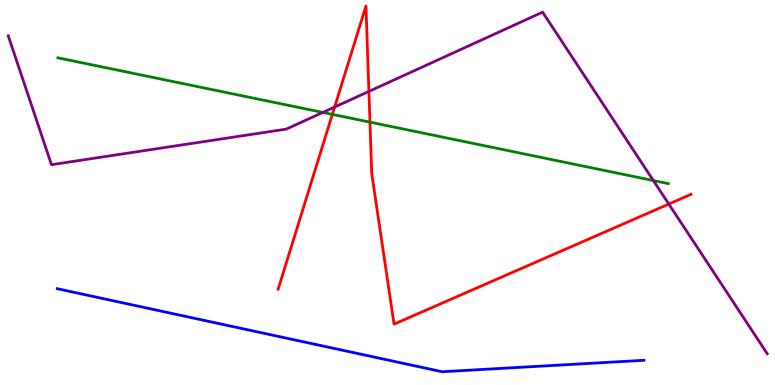[{'lines': ['blue', 'red'], 'intersections': []}, {'lines': ['green', 'red'], 'intersections': [{'x': 4.29, 'y': 7.03}, {'x': 4.77, 'y': 6.83}]}, {'lines': ['purple', 'red'], 'intersections': [{'x': 4.32, 'y': 7.22}, {'x': 4.76, 'y': 7.63}, {'x': 8.63, 'y': 4.7}]}, {'lines': ['blue', 'green'], 'intersections': []}, {'lines': ['blue', 'purple'], 'intersections': []}, {'lines': ['green', 'purple'], 'intersections': [{'x': 4.17, 'y': 7.08}, {'x': 8.43, 'y': 5.31}]}]